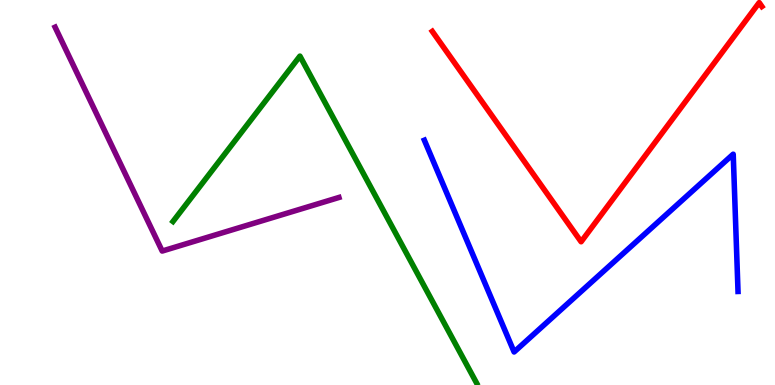[{'lines': ['blue', 'red'], 'intersections': []}, {'lines': ['green', 'red'], 'intersections': []}, {'lines': ['purple', 'red'], 'intersections': []}, {'lines': ['blue', 'green'], 'intersections': []}, {'lines': ['blue', 'purple'], 'intersections': []}, {'lines': ['green', 'purple'], 'intersections': []}]